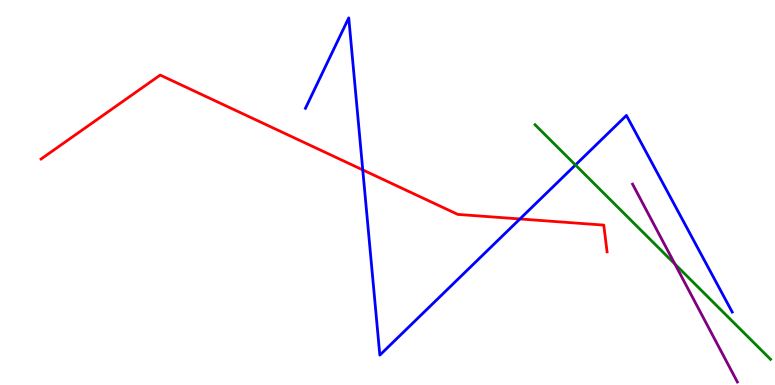[{'lines': ['blue', 'red'], 'intersections': [{'x': 4.68, 'y': 5.59}, {'x': 6.71, 'y': 4.31}]}, {'lines': ['green', 'red'], 'intersections': []}, {'lines': ['purple', 'red'], 'intersections': []}, {'lines': ['blue', 'green'], 'intersections': [{'x': 7.43, 'y': 5.71}]}, {'lines': ['blue', 'purple'], 'intersections': []}, {'lines': ['green', 'purple'], 'intersections': [{'x': 8.71, 'y': 3.14}]}]